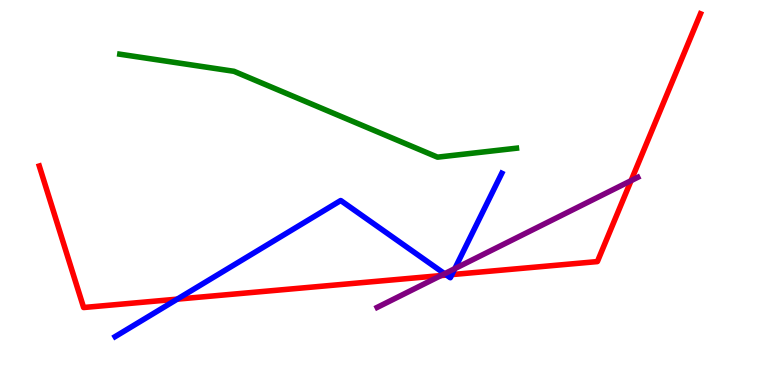[{'lines': ['blue', 'red'], 'intersections': [{'x': 2.29, 'y': 2.23}, {'x': 5.76, 'y': 2.86}, {'x': 5.83, 'y': 2.87}]}, {'lines': ['green', 'red'], 'intersections': []}, {'lines': ['purple', 'red'], 'intersections': [{'x': 5.69, 'y': 2.84}, {'x': 8.14, 'y': 5.31}]}, {'lines': ['blue', 'green'], 'intersections': []}, {'lines': ['blue', 'purple'], 'intersections': [{'x': 5.74, 'y': 2.89}, {'x': 5.87, 'y': 3.02}]}, {'lines': ['green', 'purple'], 'intersections': []}]